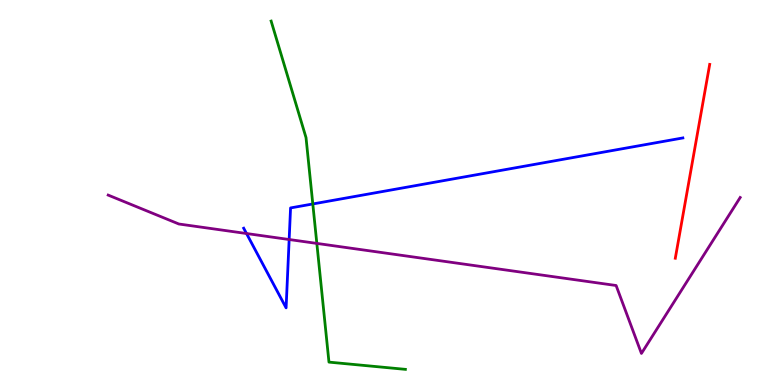[{'lines': ['blue', 'red'], 'intersections': []}, {'lines': ['green', 'red'], 'intersections': []}, {'lines': ['purple', 'red'], 'intersections': []}, {'lines': ['blue', 'green'], 'intersections': [{'x': 4.04, 'y': 4.7}]}, {'lines': ['blue', 'purple'], 'intersections': [{'x': 3.18, 'y': 3.93}, {'x': 3.73, 'y': 3.78}]}, {'lines': ['green', 'purple'], 'intersections': [{'x': 4.09, 'y': 3.68}]}]